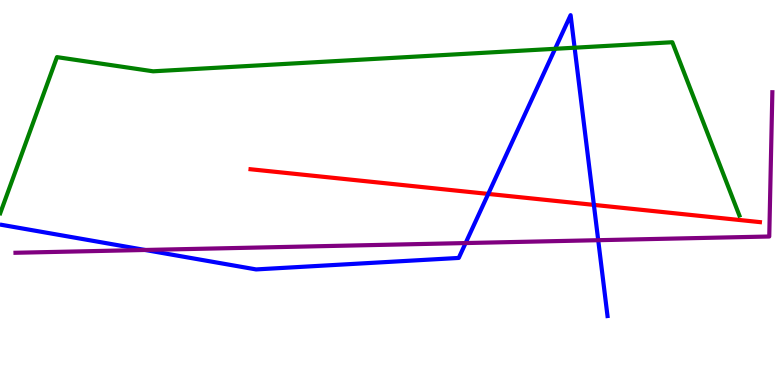[{'lines': ['blue', 'red'], 'intersections': [{'x': 6.3, 'y': 4.96}, {'x': 7.66, 'y': 4.68}]}, {'lines': ['green', 'red'], 'intersections': []}, {'lines': ['purple', 'red'], 'intersections': []}, {'lines': ['blue', 'green'], 'intersections': [{'x': 7.16, 'y': 8.73}, {'x': 7.41, 'y': 8.76}]}, {'lines': ['blue', 'purple'], 'intersections': [{'x': 1.87, 'y': 3.51}, {'x': 6.01, 'y': 3.69}, {'x': 7.72, 'y': 3.76}]}, {'lines': ['green', 'purple'], 'intersections': []}]